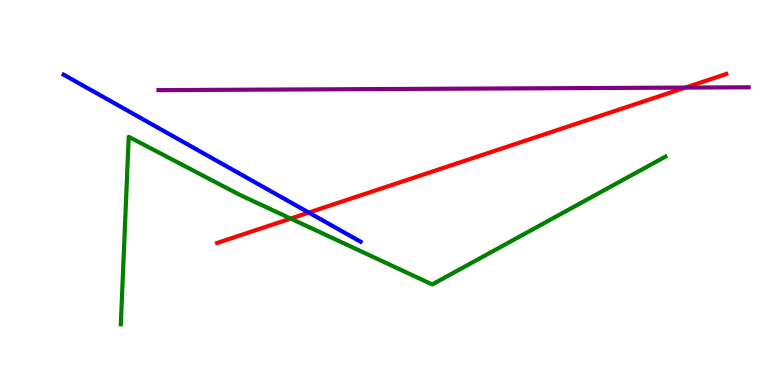[{'lines': ['blue', 'red'], 'intersections': [{'x': 3.98, 'y': 4.48}]}, {'lines': ['green', 'red'], 'intersections': [{'x': 3.75, 'y': 4.32}]}, {'lines': ['purple', 'red'], 'intersections': [{'x': 8.84, 'y': 7.73}]}, {'lines': ['blue', 'green'], 'intersections': []}, {'lines': ['blue', 'purple'], 'intersections': []}, {'lines': ['green', 'purple'], 'intersections': []}]